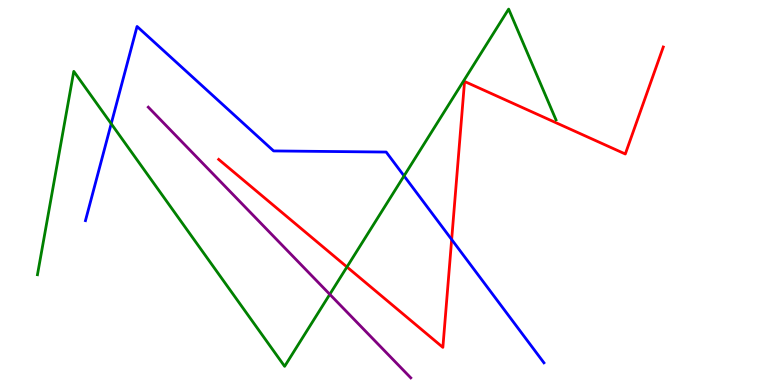[{'lines': ['blue', 'red'], 'intersections': [{'x': 5.83, 'y': 3.78}]}, {'lines': ['green', 'red'], 'intersections': [{'x': 4.48, 'y': 3.07}]}, {'lines': ['purple', 'red'], 'intersections': []}, {'lines': ['blue', 'green'], 'intersections': [{'x': 1.43, 'y': 6.79}, {'x': 5.21, 'y': 5.43}]}, {'lines': ['blue', 'purple'], 'intersections': []}, {'lines': ['green', 'purple'], 'intersections': [{'x': 4.26, 'y': 2.36}]}]